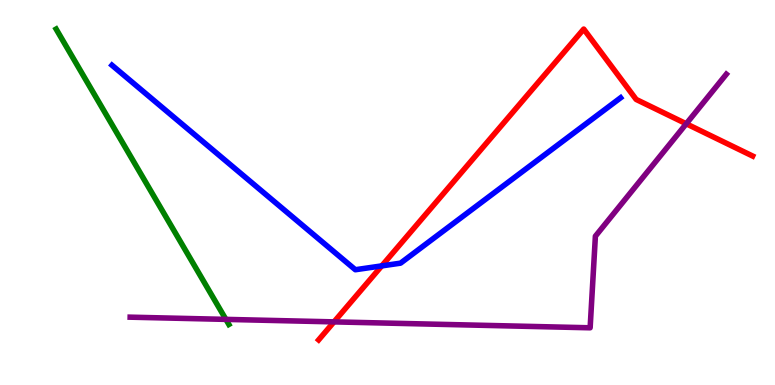[{'lines': ['blue', 'red'], 'intersections': [{'x': 4.93, 'y': 3.09}]}, {'lines': ['green', 'red'], 'intersections': []}, {'lines': ['purple', 'red'], 'intersections': [{'x': 4.31, 'y': 1.64}, {'x': 8.85, 'y': 6.78}]}, {'lines': ['blue', 'green'], 'intersections': []}, {'lines': ['blue', 'purple'], 'intersections': []}, {'lines': ['green', 'purple'], 'intersections': [{'x': 2.91, 'y': 1.7}]}]